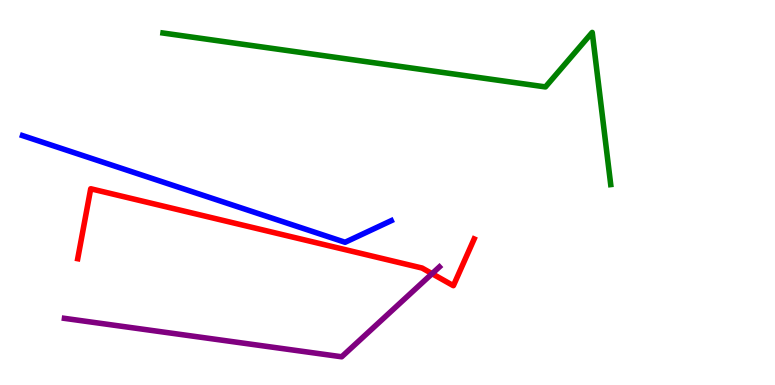[{'lines': ['blue', 'red'], 'intersections': []}, {'lines': ['green', 'red'], 'intersections': []}, {'lines': ['purple', 'red'], 'intersections': [{'x': 5.58, 'y': 2.89}]}, {'lines': ['blue', 'green'], 'intersections': []}, {'lines': ['blue', 'purple'], 'intersections': []}, {'lines': ['green', 'purple'], 'intersections': []}]